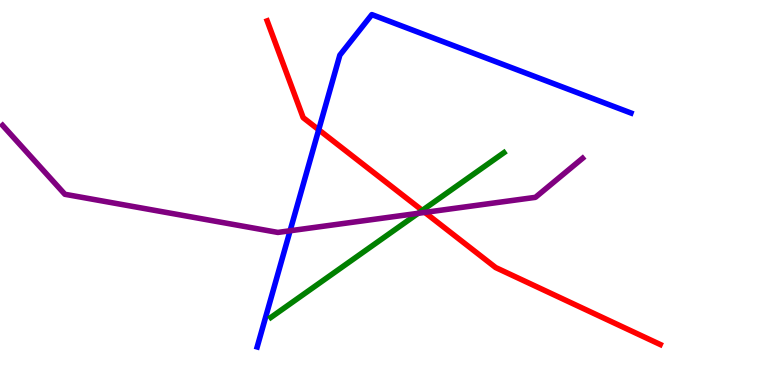[{'lines': ['blue', 'red'], 'intersections': [{'x': 4.11, 'y': 6.63}]}, {'lines': ['green', 'red'], 'intersections': [{'x': 5.45, 'y': 4.54}]}, {'lines': ['purple', 'red'], 'intersections': [{'x': 5.48, 'y': 4.48}]}, {'lines': ['blue', 'green'], 'intersections': []}, {'lines': ['blue', 'purple'], 'intersections': [{'x': 3.74, 'y': 4.01}]}, {'lines': ['green', 'purple'], 'intersections': [{'x': 5.4, 'y': 4.46}]}]